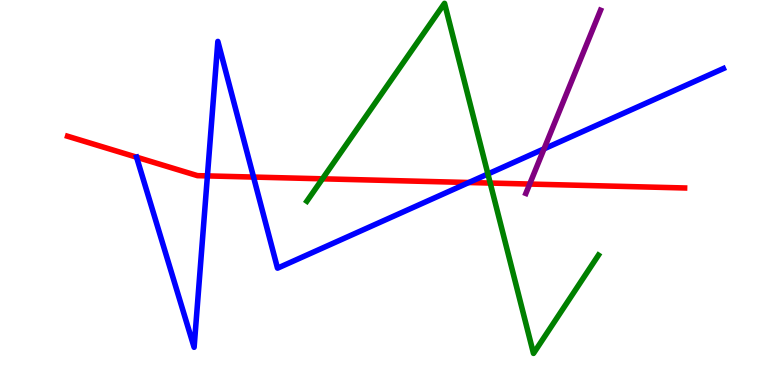[{'lines': ['blue', 'red'], 'intersections': [{'x': 1.76, 'y': 5.92}, {'x': 2.68, 'y': 5.43}, {'x': 3.27, 'y': 5.4}, {'x': 6.05, 'y': 5.26}]}, {'lines': ['green', 'red'], 'intersections': [{'x': 4.16, 'y': 5.36}, {'x': 6.33, 'y': 5.25}]}, {'lines': ['purple', 'red'], 'intersections': [{'x': 6.83, 'y': 5.22}]}, {'lines': ['blue', 'green'], 'intersections': [{'x': 6.3, 'y': 5.48}]}, {'lines': ['blue', 'purple'], 'intersections': [{'x': 7.02, 'y': 6.13}]}, {'lines': ['green', 'purple'], 'intersections': []}]